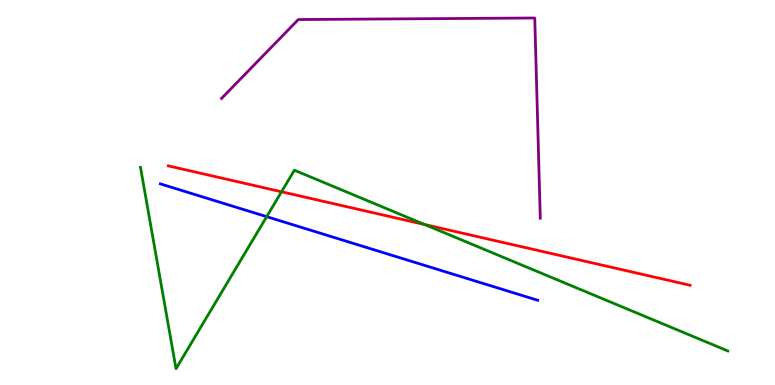[{'lines': ['blue', 'red'], 'intersections': []}, {'lines': ['green', 'red'], 'intersections': [{'x': 3.63, 'y': 5.02}, {'x': 5.48, 'y': 4.17}]}, {'lines': ['purple', 'red'], 'intersections': []}, {'lines': ['blue', 'green'], 'intersections': [{'x': 3.44, 'y': 4.37}]}, {'lines': ['blue', 'purple'], 'intersections': []}, {'lines': ['green', 'purple'], 'intersections': []}]